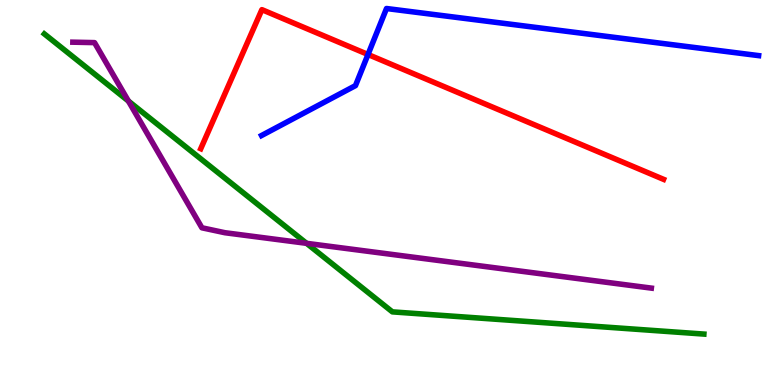[{'lines': ['blue', 'red'], 'intersections': [{'x': 4.75, 'y': 8.58}]}, {'lines': ['green', 'red'], 'intersections': []}, {'lines': ['purple', 'red'], 'intersections': []}, {'lines': ['blue', 'green'], 'intersections': []}, {'lines': ['blue', 'purple'], 'intersections': []}, {'lines': ['green', 'purple'], 'intersections': [{'x': 1.66, 'y': 7.38}, {'x': 3.96, 'y': 3.68}]}]